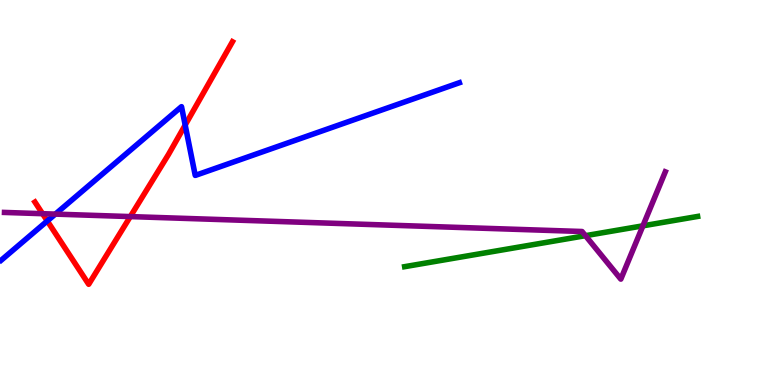[{'lines': ['blue', 'red'], 'intersections': [{'x': 0.61, 'y': 4.26}, {'x': 2.39, 'y': 6.75}]}, {'lines': ['green', 'red'], 'intersections': []}, {'lines': ['purple', 'red'], 'intersections': [{'x': 0.549, 'y': 4.45}, {'x': 1.68, 'y': 4.37}]}, {'lines': ['blue', 'green'], 'intersections': []}, {'lines': ['blue', 'purple'], 'intersections': [{'x': 0.714, 'y': 4.44}]}, {'lines': ['green', 'purple'], 'intersections': [{'x': 7.55, 'y': 3.88}, {'x': 8.3, 'y': 4.13}]}]